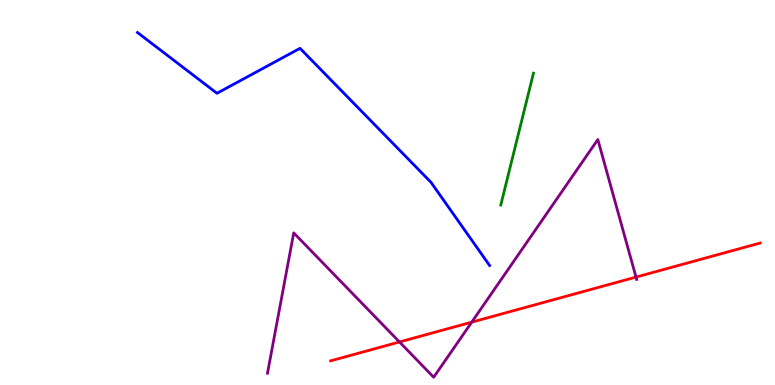[{'lines': ['blue', 'red'], 'intersections': []}, {'lines': ['green', 'red'], 'intersections': []}, {'lines': ['purple', 'red'], 'intersections': [{'x': 5.15, 'y': 1.12}, {'x': 6.09, 'y': 1.63}, {'x': 8.21, 'y': 2.8}]}, {'lines': ['blue', 'green'], 'intersections': []}, {'lines': ['blue', 'purple'], 'intersections': []}, {'lines': ['green', 'purple'], 'intersections': []}]